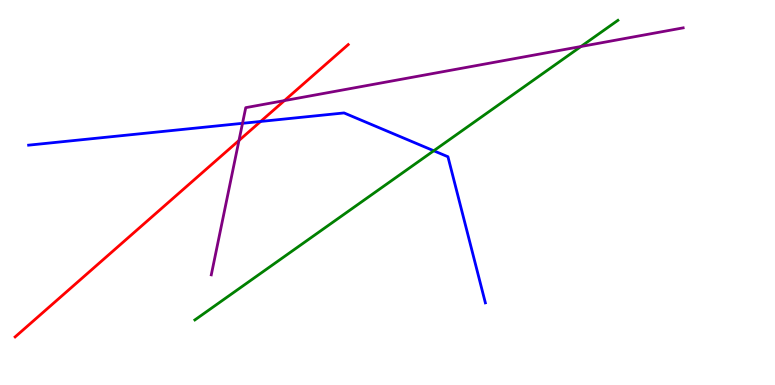[{'lines': ['blue', 'red'], 'intersections': [{'x': 3.36, 'y': 6.85}]}, {'lines': ['green', 'red'], 'intersections': []}, {'lines': ['purple', 'red'], 'intersections': [{'x': 3.08, 'y': 6.35}, {'x': 3.67, 'y': 7.39}]}, {'lines': ['blue', 'green'], 'intersections': [{'x': 5.6, 'y': 6.08}]}, {'lines': ['blue', 'purple'], 'intersections': [{'x': 3.13, 'y': 6.8}]}, {'lines': ['green', 'purple'], 'intersections': [{'x': 7.5, 'y': 8.79}]}]